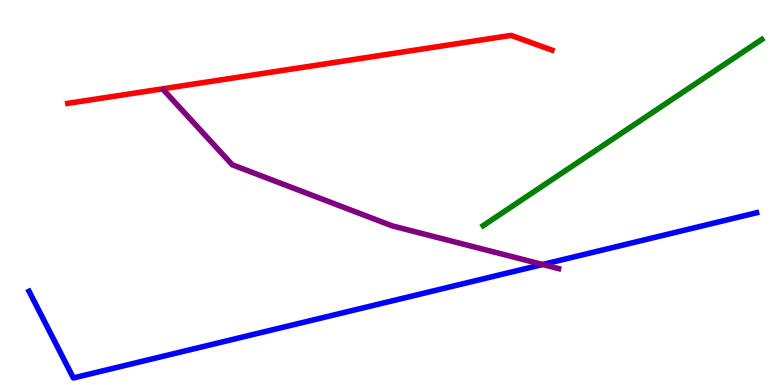[{'lines': ['blue', 'red'], 'intersections': []}, {'lines': ['green', 'red'], 'intersections': []}, {'lines': ['purple', 'red'], 'intersections': []}, {'lines': ['blue', 'green'], 'intersections': []}, {'lines': ['blue', 'purple'], 'intersections': [{'x': 7.0, 'y': 3.13}]}, {'lines': ['green', 'purple'], 'intersections': []}]